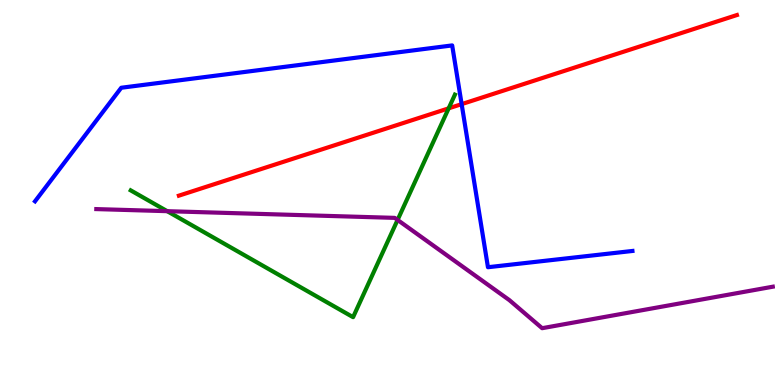[{'lines': ['blue', 'red'], 'intersections': [{'x': 5.96, 'y': 7.3}]}, {'lines': ['green', 'red'], 'intersections': [{'x': 5.79, 'y': 7.19}]}, {'lines': ['purple', 'red'], 'intersections': []}, {'lines': ['blue', 'green'], 'intersections': []}, {'lines': ['blue', 'purple'], 'intersections': []}, {'lines': ['green', 'purple'], 'intersections': [{'x': 2.16, 'y': 4.51}, {'x': 5.13, 'y': 4.29}]}]